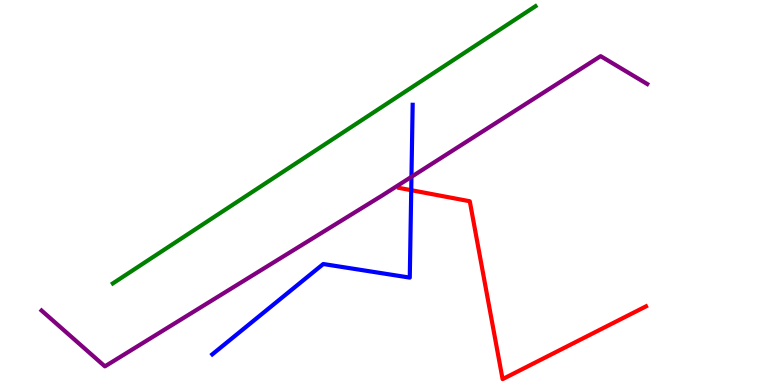[{'lines': ['blue', 'red'], 'intersections': [{'x': 5.31, 'y': 5.06}]}, {'lines': ['green', 'red'], 'intersections': []}, {'lines': ['purple', 'red'], 'intersections': []}, {'lines': ['blue', 'green'], 'intersections': []}, {'lines': ['blue', 'purple'], 'intersections': [{'x': 5.31, 'y': 5.41}]}, {'lines': ['green', 'purple'], 'intersections': []}]